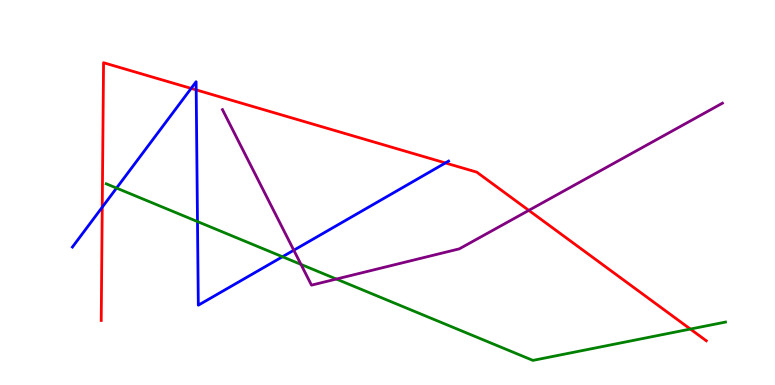[{'lines': ['blue', 'red'], 'intersections': [{'x': 1.32, 'y': 4.62}, {'x': 2.47, 'y': 7.7}, {'x': 2.53, 'y': 7.67}, {'x': 5.75, 'y': 5.77}]}, {'lines': ['green', 'red'], 'intersections': [{'x': 8.91, 'y': 1.45}]}, {'lines': ['purple', 'red'], 'intersections': [{'x': 6.82, 'y': 4.54}]}, {'lines': ['blue', 'green'], 'intersections': [{'x': 1.5, 'y': 5.12}, {'x': 2.55, 'y': 4.24}, {'x': 3.64, 'y': 3.33}]}, {'lines': ['blue', 'purple'], 'intersections': [{'x': 3.79, 'y': 3.5}]}, {'lines': ['green', 'purple'], 'intersections': [{'x': 3.88, 'y': 3.13}, {'x': 4.34, 'y': 2.75}]}]